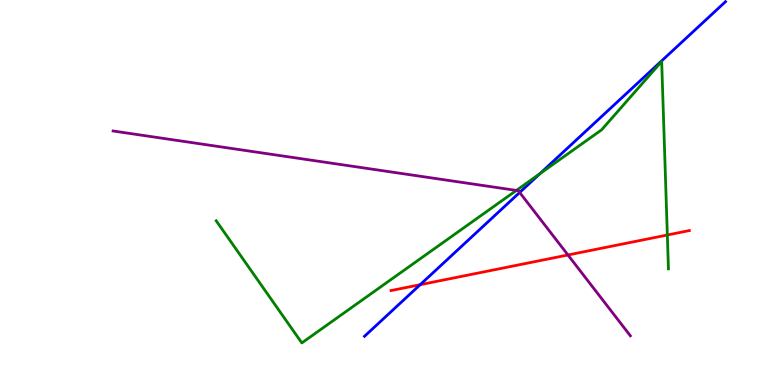[{'lines': ['blue', 'red'], 'intersections': [{'x': 5.42, 'y': 2.61}]}, {'lines': ['green', 'red'], 'intersections': [{'x': 8.61, 'y': 3.9}]}, {'lines': ['purple', 'red'], 'intersections': [{'x': 7.33, 'y': 3.38}]}, {'lines': ['blue', 'green'], 'intersections': [{'x': 6.97, 'y': 5.49}]}, {'lines': ['blue', 'purple'], 'intersections': [{'x': 6.71, 'y': 5.0}]}, {'lines': ['green', 'purple'], 'intersections': [{'x': 6.66, 'y': 5.05}]}]